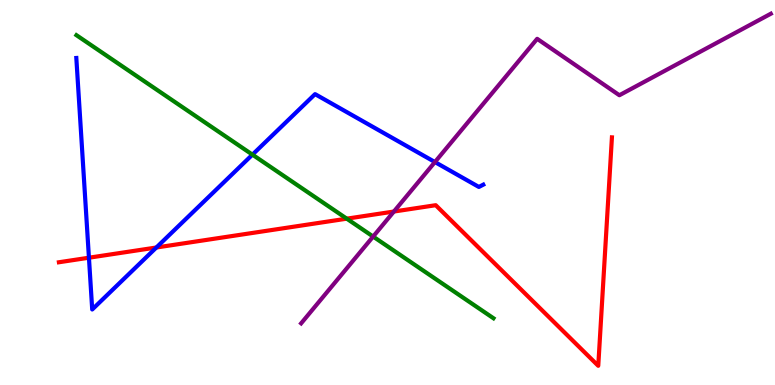[{'lines': ['blue', 'red'], 'intersections': [{'x': 1.15, 'y': 3.31}, {'x': 2.02, 'y': 3.57}]}, {'lines': ['green', 'red'], 'intersections': [{'x': 4.47, 'y': 4.32}]}, {'lines': ['purple', 'red'], 'intersections': [{'x': 5.08, 'y': 4.51}]}, {'lines': ['blue', 'green'], 'intersections': [{'x': 3.26, 'y': 5.98}]}, {'lines': ['blue', 'purple'], 'intersections': [{'x': 5.61, 'y': 5.79}]}, {'lines': ['green', 'purple'], 'intersections': [{'x': 4.81, 'y': 3.86}]}]